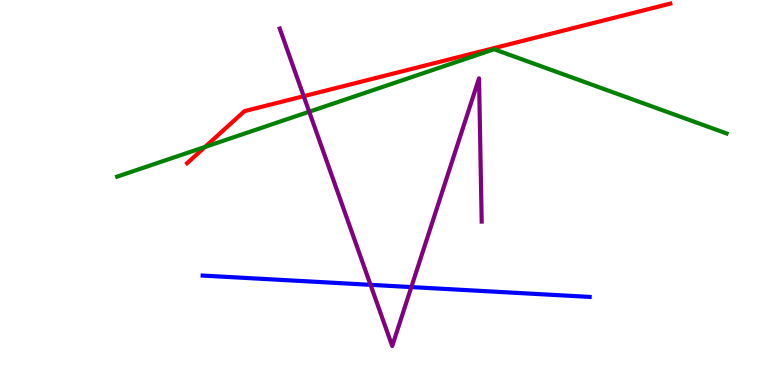[{'lines': ['blue', 'red'], 'intersections': []}, {'lines': ['green', 'red'], 'intersections': [{'x': 2.65, 'y': 6.18}]}, {'lines': ['purple', 'red'], 'intersections': [{'x': 3.92, 'y': 7.5}]}, {'lines': ['blue', 'green'], 'intersections': []}, {'lines': ['blue', 'purple'], 'intersections': [{'x': 4.78, 'y': 2.6}, {'x': 5.31, 'y': 2.54}]}, {'lines': ['green', 'purple'], 'intersections': [{'x': 3.99, 'y': 7.1}]}]